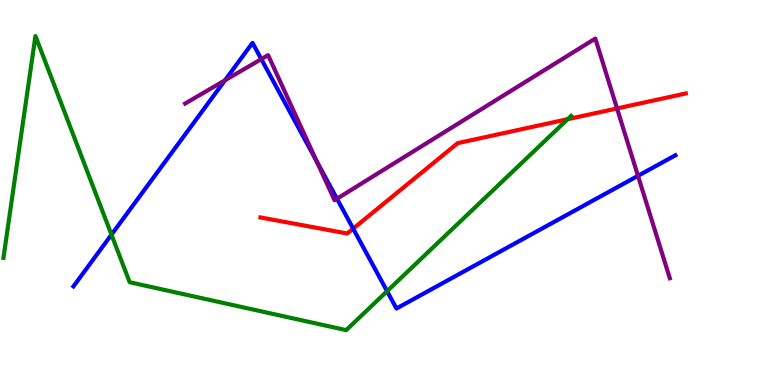[{'lines': ['blue', 'red'], 'intersections': [{'x': 4.56, 'y': 4.06}]}, {'lines': ['green', 'red'], 'intersections': [{'x': 7.32, 'y': 6.9}]}, {'lines': ['purple', 'red'], 'intersections': [{'x': 7.96, 'y': 7.18}]}, {'lines': ['blue', 'green'], 'intersections': [{'x': 1.44, 'y': 3.9}, {'x': 4.99, 'y': 2.44}]}, {'lines': ['blue', 'purple'], 'intersections': [{'x': 2.9, 'y': 7.91}, {'x': 3.37, 'y': 8.46}, {'x': 4.09, 'y': 5.8}, {'x': 4.35, 'y': 4.84}, {'x': 8.23, 'y': 5.43}]}, {'lines': ['green', 'purple'], 'intersections': []}]